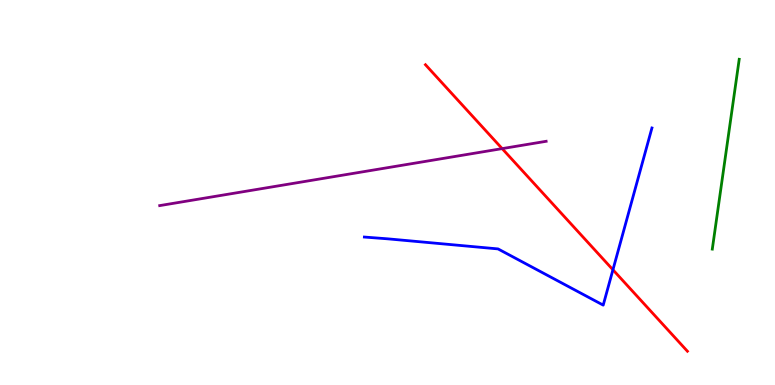[{'lines': ['blue', 'red'], 'intersections': [{'x': 7.91, 'y': 2.99}]}, {'lines': ['green', 'red'], 'intersections': []}, {'lines': ['purple', 'red'], 'intersections': [{'x': 6.48, 'y': 6.14}]}, {'lines': ['blue', 'green'], 'intersections': []}, {'lines': ['blue', 'purple'], 'intersections': []}, {'lines': ['green', 'purple'], 'intersections': []}]